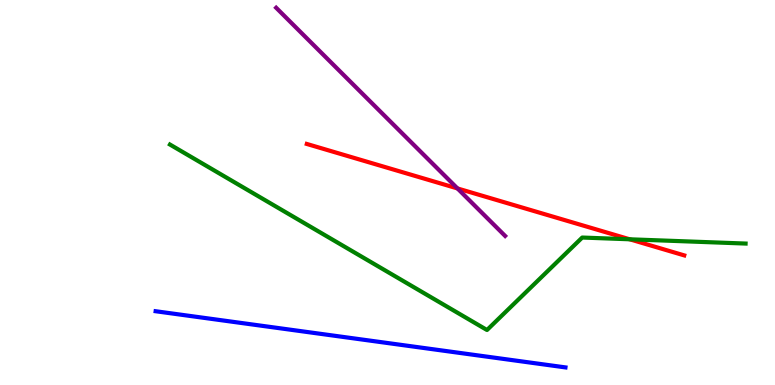[{'lines': ['blue', 'red'], 'intersections': []}, {'lines': ['green', 'red'], 'intersections': [{'x': 8.13, 'y': 3.78}]}, {'lines': ['purple', 'red'], 'intersections': [{'x': 5.9, 'y': 5.11}]}, {'lines': ['blue', 'green'], 'intersections': []}, {'lines': ['blue', 'purple'], 'intersections': []}, {'lines': ['green', 'purple'], 'intersections': []}]